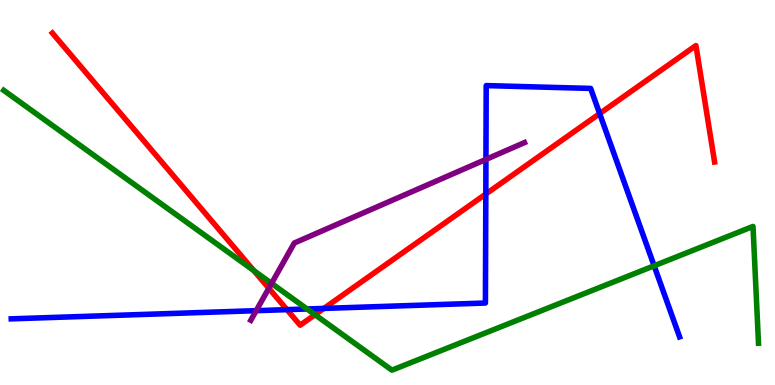[{'lines': ['blue', 'red'], 'intersections': [{'x': 3.7, 'y': 1.96}, {'x': 4.18, 'y': 1.99}, {'x': 6.27, 'y': 4.96}, {'x': 7.74, 'y': 7.05}]}, {'lines': ['green', 'red'], 'intersections': [{'x': 3.28, 'y': 2.97}, {'x': 4.06, 'y': 1.83}]}, {'lines': ['purple', 'red'], 'intersections': [{'x': 3.47, 'y': 2.51}]}, {'lines': ['blue', 'green'], 'intersections': [{'x': 3.96, 'y': 1.97}, {'x': 8.44, 'y': 3.1}]}, {'lines': ['blue', 'purple'], 'intersections': [{'x': 3.31, 'y': 1.93}, {'x': 6.27, 'y': 5.86}]}, {'lines': ['green', 'purple'], 'intersections': [{'x': 3.5, 'y': 2.64}]}]